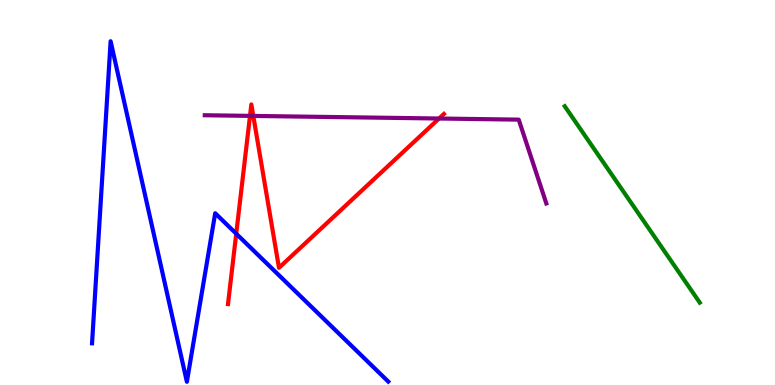[{'lines': ['blue', 'red'], 'intersections': [{'x': 3.05, 'y': 3.93}]}, {'lines': ['green', 'red'], 'intersections': []}, {'lines': ['purple', 'red'], 'intersections': [{'x': 3.23, 'y': 6.99}, {'x': 3.27, 'y': 6.99}, {'x': 5.67, 'y': 6.92}]}, {'lines': ['blue', 'green'], 'intersections': []}, {'lines': ['blue', 'purple'], 'intersections': []}, {'lines': ['green', 'purple'], 'intersections': []}]